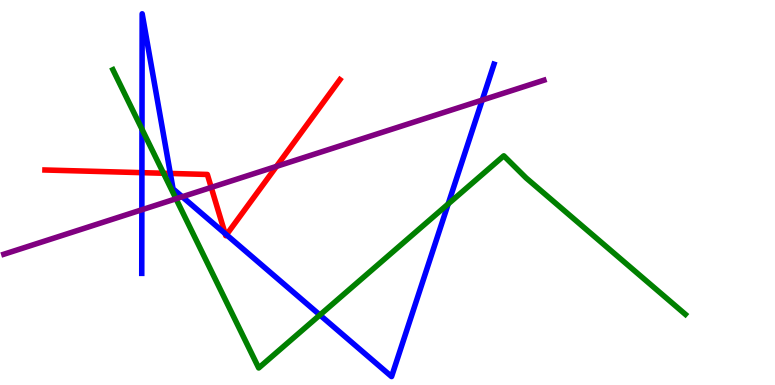[{'lines': ['blue', 'red'], 'intersections': [{'x': 1.83, 'y': 5.52}, {'x': 2.2, 'y': 5.5}, {'x': 2.9, 'y': 3.93}, {'x': 2.92, 'y': 3.9}]}, {'lines': ['green', 'red'], 'intersections': [{'x': 2.11, 'y': 5.5}]}, {'lines': ['purple', 'red'], 'intersections': [{'x': 2.73, 'y': 5.13}, {'x': 3.57, 'y': 5.68}]}, {'lines': ['blue', 'green'], 'intersections': [{'x': 1.83, 'y': 6.64}, {'x': 4.13, 'y': 1.82}, {'x': 5.78, 'y': 4.7}]}, {'lines': ['blue', 'purple'], 'intersections': [{'x': 1.83, 'y': 4.55}, {'x': 2.35, 'y': 4.89}, {'x': 6.22, 'y': 7.4}]}, {'lines': ['green', 'purple'], 'intersections': [{'x': 2.27, 'y': 4.84}]}]